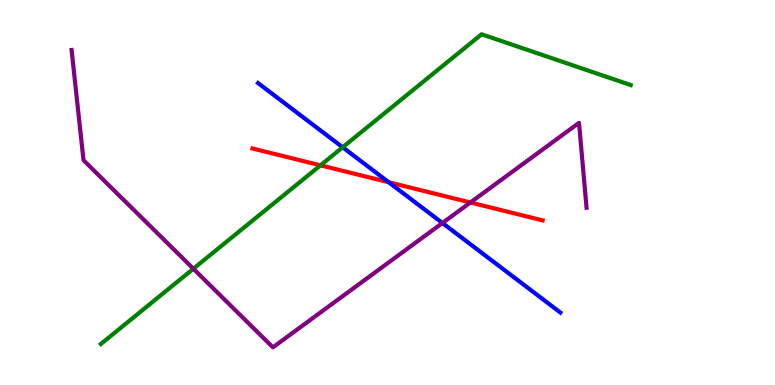[{'lines': ['blue', 'red'], 'intersections': [{'x': 5.02, 'y': 5.27}]}, {'lines': ['green', 'red'], 'intersections': [{'x': 4.14, 'y': 5.71}]}, {'lines': ['purple', 'red'], 'intersections': [{'x': 6.07, 'y': 4.74}]}, {'lines': ['blue', 'green'], 'intersections': [{'x': 4.42, 'y': 6.17}]}, {'lines': ['blue', 'purple'], 'intersections': [{'x': 5.71, 'y': 4.21}]}, {'lines': ['green', 'purple'], 'intersections': [{'x': 2.5, 'y': 3.02}]}]